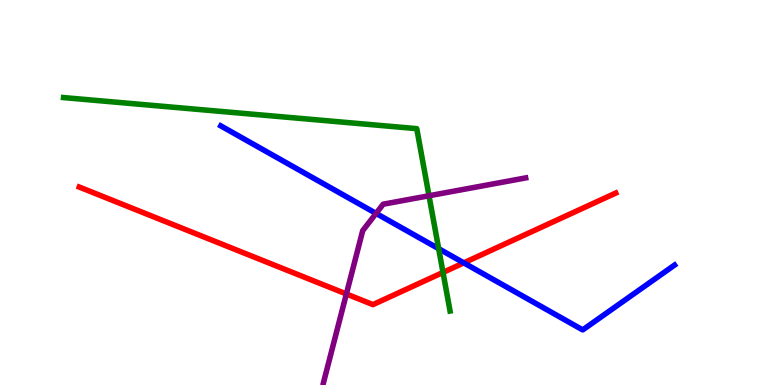[{'lines': ['blue', 'red'], 'intersections': [{'x': 5.98, 'y': 3.17}]}, {'lines': ['green', 'red'], 'intersections': [{'x': 5.72, 'y': 2.92}]}, {'lines': ['purple', 'red'], 'intersections': [{'x': 4.47, 'y': 2.36}]}, {'lines': ['blue', 'green'], 'intersections': [{'x': 5.66, 'y': 3.54}]}, {'lines': ['blue', 'purple'], 'intersections': [{'x': 4.85, 'y': 4.46}]}, {'lines': ['green', 'purple'], 'intersections': [{'x': 5.54, 'y': 4.92}]}]